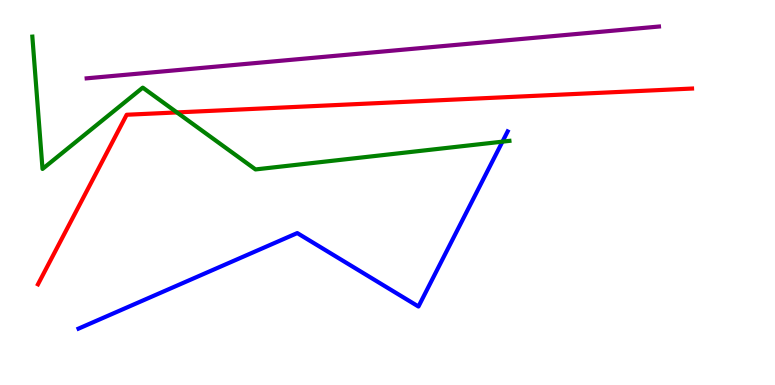[{'lines': ['blue', 'red'], 'intersections': []}, {'lines': ['green', 'red'], 'intersections': [{'x': 2.28, 'y': 7.08}]}, {'lines': ['purple', 'red'], 'intersections': []}, {'lines': ['blue', 'green'], 'intersections': [{'x': 6.48, 'y': 6.32}]}, {'lines': ['blue', 'purple'], 'intersections': []}, {'lines': ['green', 'purple'], 'intersections': []}]